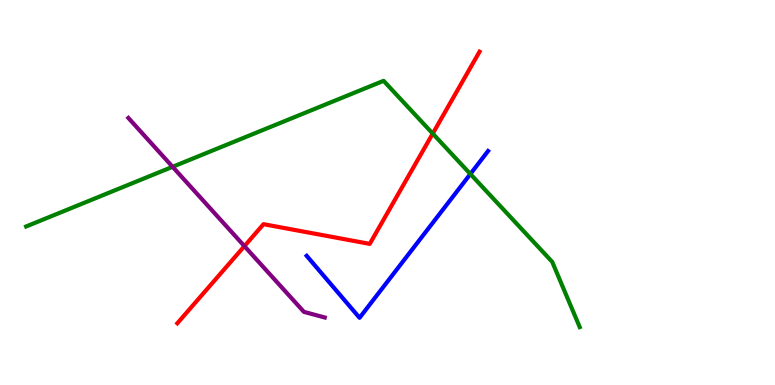[{'lines': ['blue', 'red'], 'intersections': []}, {'lines': ['green', 'red'], 'intersections': [{'x': 5.58, 'y': 6.53}]}, {'lines': ['purple', 'red'], 'intersections': [{'x': 3.15, 'y': 3.61}]}, {'lines': ['blue', 'green'], 'intersections': [{'x': 6.07, 'y': 5.48}]}, {'lines': ['blue', 'purple'], 'intersections': []}, {'lines': ['green', 'purple'], 'intersections': [{'x': 2.23, 'y': 5.67}]}]